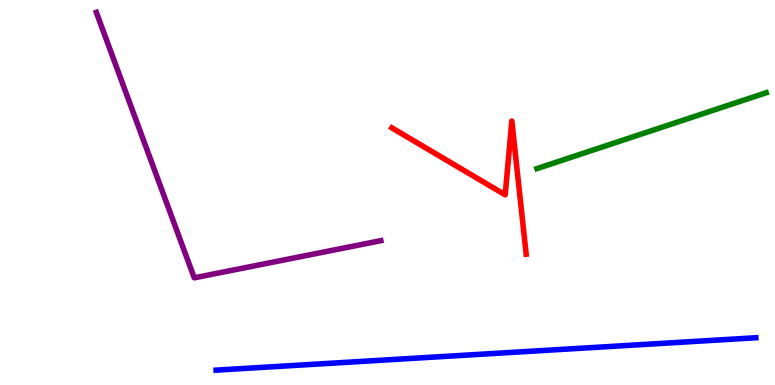[{'lines': ['blue', 'red'], 'intersections': []}, {'lines': ['green', 'red'], 'intersections': []}, {'lines': ['purple', 'red'], 'intersections': []}, {'lines': ['blue', 'green'], 'intersections': []}, {'lines': ['blue', 'purple'], 'intersections': []}, {'lines': ['green', 'purple'], 'intersections': []}]